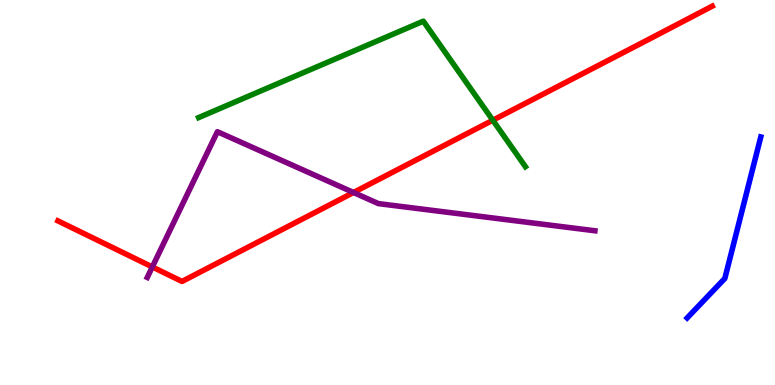[{'lines': ['blue', 'red'], 'intersections': []}, {'lines': ['green', 'red'], 'intersections': [{'x': 6.36, 'y': 6.88}]}, {'lines': ['purple', 'red'], 'intersections': [{'x': 1.97, 'y': 3.07}, {'x': 4.56, 'y': 5.0}]}, {'lines': ['blue', 'green'], 'intersections': []}, {'lines': ['blue', 'purple'], 'intersections': []}, {'lines': ['green', 'purple'], 'intersections': []}]